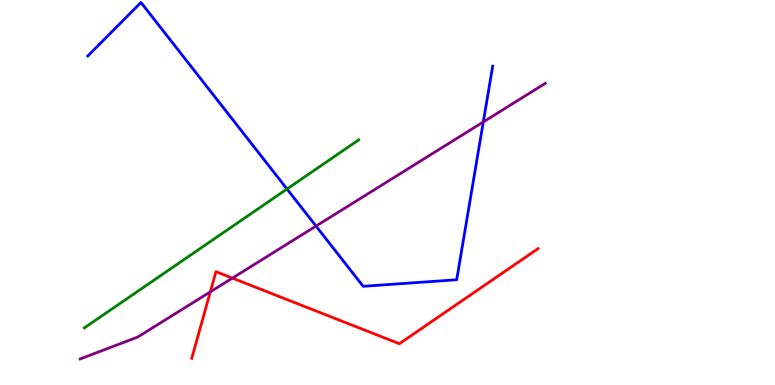[{'lines': ['blue', 'red'], 'intersections': []}, {'lines': ['green', 'red'], 'intersections': []}, {'lines': ['purple', 'red'], 'intersections': [{'x': 2.71, 'y': 2.42}, {'x': 3.0, 'y': 2.78}]}, {'lines': ['blue', 'green'], 'intersections': [{'x': 3.7, 'y': 5.09}]}, {'lines': ['blue', 'purple'], 'intersections': [{'x': 4.08, 'y': 4.13}, {'x': 6.24, 'y': 6.83}]}, {'lines': ['green', 'purple'], 'intersections': []}]